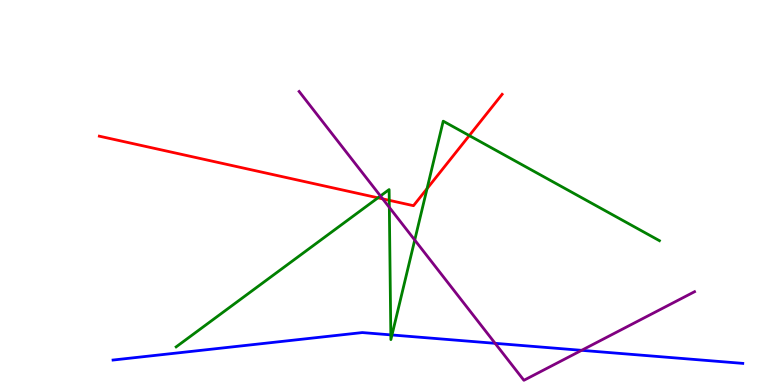[{'lines': ['blue', 'red'], 'intersections': []}, {'lines': ['green', 'red'], 'intersections': [{'x': 4.88, 'y': 4.86}, {'x': 5.02, 'y': 4.8}, {'x': 5.51, 'y': 5.1}, {'x': 6.06, 'y': 6.48}]}, {'lines': ['purple', 'red'], 'intersections': [{'x': 4.94, 'y': 4.83}]}, {'lines': ['blue', 'green'], 'intersections': [{'x': 5.04, 'y': 1.3}, {'x': 5.06, 'y': 1.3}]}, {'lines': ['blue', 'purple'], 'intersections': [{'x': 6.39, 'y': 1.08}, {'x': 7.5, 'y': 0.9}]}, {'lines': ['green', 'purple'], 'intersections': [{'x': 4.91, 'y': 4.91}, {'x': 5.02, 'y': 4.61}, {'x': 5.35, 'y': 3.77}]}]